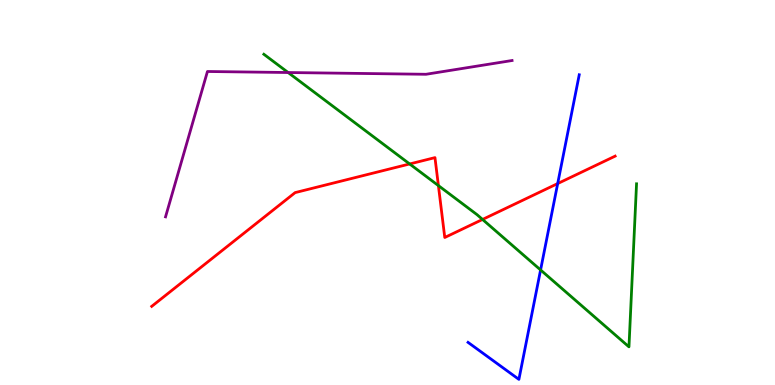[{'lines': ['blue', 'red'], 'intersections': [{'x': 7.2, 'y': 5.23}]}, {'lines': ['green', 'red'], 'intersections': [{'x': 5.29, 'y': 5.74}, {'x': 5.66, 'y': 5.18}, {'x': 6.23, 'y': 4.3}]}, {'lines': ['purple', 'red'], 'intersections': []}, {'lines': ['blue', 'green'], 'intersections': [{'x': 6.98, 'y': 2.99}]}, {'lines': ['blue', 'purple'], 'intersections': []}, {'lines': ['green', 'purple'], 'intersections': [{'x': 3.72, 'y': 8.12}]}]